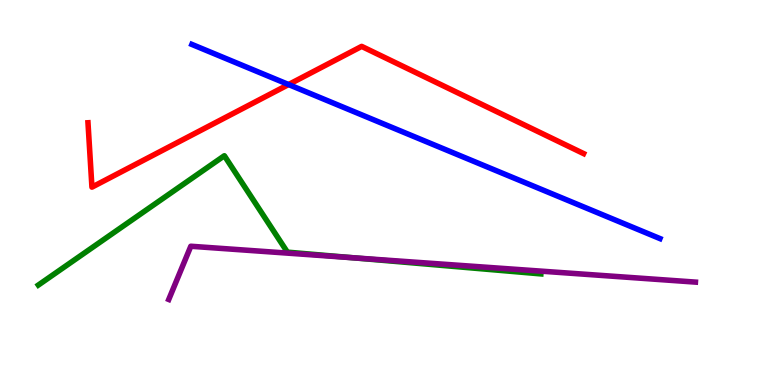[{'lines': ['blue', 'red'], 'intersections': [{'x': 3.72, 'y': 7.8}]}, {'lines': ['green', 'red'], 'intersections': []}, {'lines': ['purple', 'red'], 'intersections': []}, {'lines': ['blue', 'green'], 'intersections': []}, {'lines': ['blue', 'purple'], 'intersections': []}, {'lines': ['green', 'purple'], 'intersections': [{'x': 4.56, 'y': 3.3}]}]